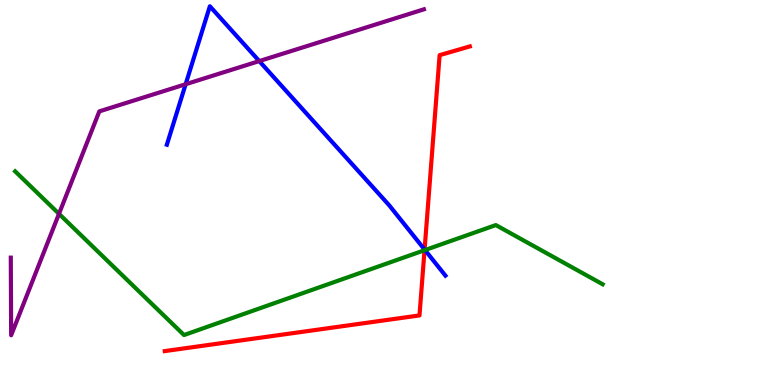[{'lines': ['blue', 'red'], 'intersections': [{'x': 5.48, 'y': 3.52}]}, {'lines': ['green', 'red'], 'intersections': [{'x': 5.48, 'y': 3.5}]}, {'lines': ['purple', 'red'], 'intersections': []}, {'lines': ['blue', 'green'], 'intersections': [{'x': 5.48, 'y': 3.5}]}, {'lines': ['blue', 'purple'], 'intersections': [{'x': 2.4, 'y': 7.81}, {'x': 3.35, 'y': 8.41}]}, {'lines': ['green', 'purple'], 'intersections': [{'x': 0.761, 'y': 4.45}]}]